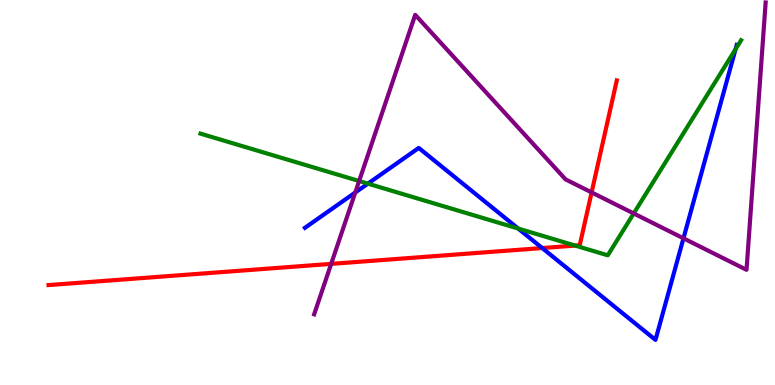[{'lines': ['blue', 'red'], 'intersections': [{'x': 7.0, 'y': 3.56}]}, {'lines': ['green', 'red'], 'intersections': [{'x': 7.42, 'y': 3.62}]}, {'lines': ['purple', 'red'], 'intersections': [{'x': 4.27, 'y': 3.15}, {'x': 7.63, 'y': 5.0}]}, {'lines': ['blue', 'green'], 'intersections': [{'x': 4.75, 'y': 5.23}, {'x': 6.69, 'y': 4.06}, {'x': 9.49, 'y': 8.72}]}, {'lines': ['blue', 'purple'], 'intersections': [{'x': 4.58, 'y': 5.0}, {'x': 8.82, 'y': 3.81}]}, {'lines': ['green', 'purple'], 'intersections': [{'x': 4.63, 'y': 5.3}, {'x': 8.18, 'y': 4.46}]}]